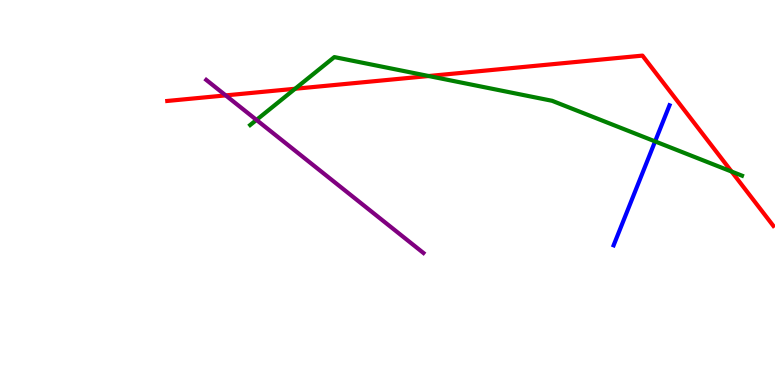[{'lines': ['blue', 'red'], 'intersections': []}, {'lines': ['green', 'red'], 'intersections': [{'x': 3.81, 'y': 7.69}, {'x': 5.53, 'y': 8.03}, {'x': 9.44, 'y': 5.54}]}, {'lines': ['purple', 'red'], 'intersections': [{'x': 2.91, 'y': 7.52}]}, {'lines': ['blue', 'green'], 'intersections': [{'x': 8.45, 'y': 6.33}]}, {'lines': ['blue', 'purple'], 'intersections': []}, {'lines': ['green', 'purple'], 'intersections': [{'x': 3.31, 'y': 6.89}]}]